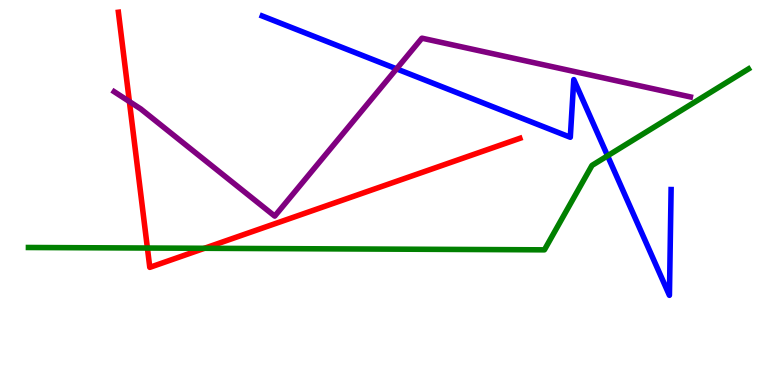[{'lines': ['blue', 'red'], 'intersections': []}, {'lines': ['green', 'red'], 'intersections': [{'x': 1.9, 'y': 3.56}, {'x': 2.64, 'y': 3.55}]}, {'lines': ['purple', 'red'], 'intersections': [{'x': 1.67, 'y': 7.36}]}, {'lines': ['blue', 'green'], 'intersections': [{'x': 7.84, 'y': 5.95}]}, {'lines': ['blue', 'purple'], 'intersections': [{'x': 5.12, 'y': 8.21}]}, {'lines': ['green', 'purple'], 'intersections': []}]